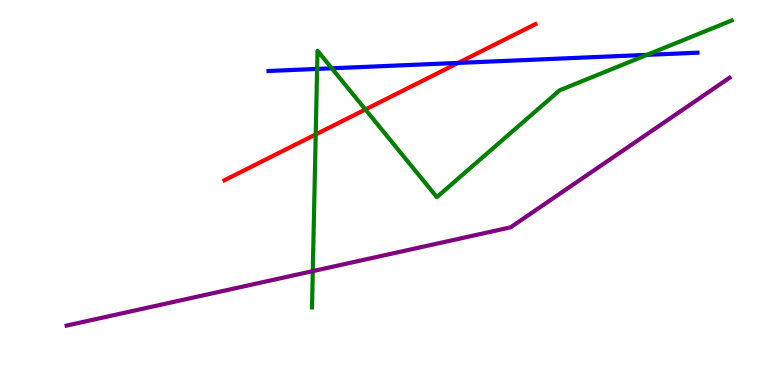[{'lines': ['blue', 'red'], 'intersections': [{'x': 5.91, 'y': 8.37}]}, {'lines': ['green', 'red'], 'intersections': [{'x': 4.07, 'y': 6.51}, {'x': 4.71, 'y': 7.16}]}, {'lines': ['purple', 'red'], 'intersections': []}, {'lines': ['blue', 'green'], 'intersections': [{'x': 4.09, 'y': 8.21}, {'x': 4.28, 'y': 8.23}, {'x': 8.35, 'y': 8.58}]}, {'lines': ['blue', 'purple'], 'intersections': []}, {'lines': ['green', 'purple'], 'intersections': [{'x': 4.04, 'y': 2.96}]}]